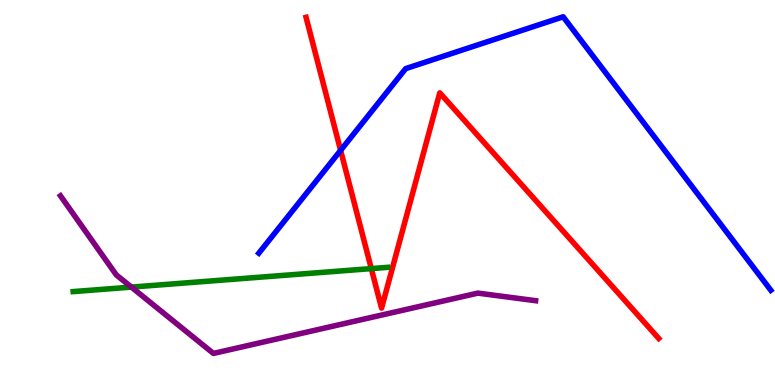[{'lines': ['blue', 'red'], 'intersections': [{'x': 4.39, 'y': 6.09}]}, {'lines': ['green', 'red'], 'intersections': [{'x': 4.79, 'y': 3.02}]}, {'lines': ['purple', 'red'], 'intersections': []}, {'lines': ['blue', 'green'], 'intersections': []}, {'lines': ['blue', 'purple'], 'intersections': []}, {'lines': ['green', 'purple'], 'intersections': [{'x': 1.7, 'y': 2.54}]}]